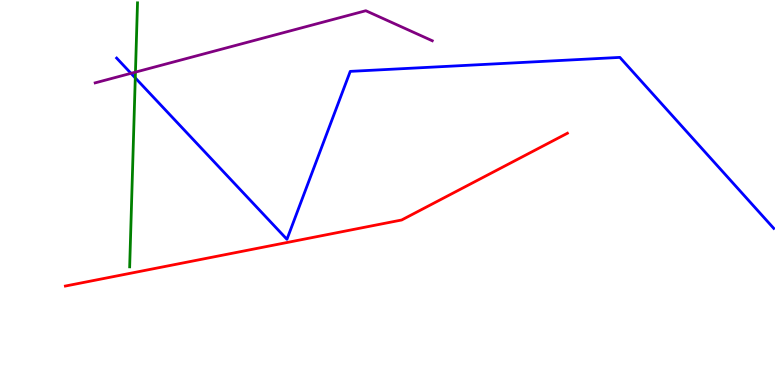[{'lines': ['blue', 'red'], 'intersections': []}, {'lines': ['green', 'red'], 'intersections': []}, {'lines': ['purple', 'red'], 'intersections': []}, {'lines': ['blue', 'green'], 'intersections': [{'x': 1.75, 'y': 7.98}]}, {'lines': ['blue', 'purple'], 'intersections': [{'x': 1.69, 'y': 8.1}]}, {'lines': ['green', 'purple'], 'intersections': [{'x': 1.75, 'y': 8.13}]}]